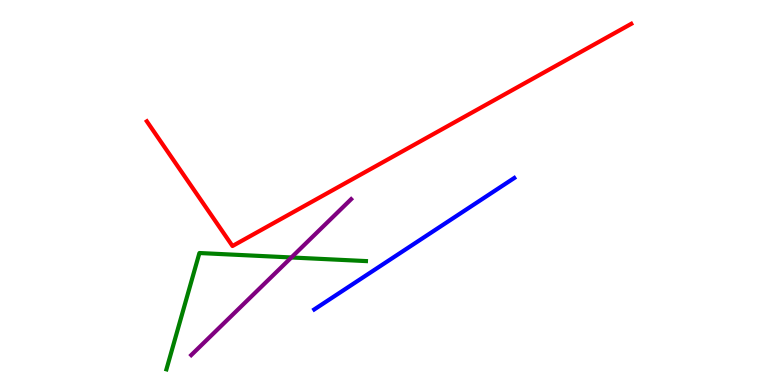[{'lines': ['blue', 'red'], 'intersections': []}, {'lines': ['green', 'red'], 'intersections': []}, {'lines': ['purple', 'red'], 'intersections': []}, {'lines': ['blue', 'green'], 'intersections': []}, {'lines': ['blue', 'purple'], 'intersections': []}, {'lines': ['green', 'purple'], 'intersections': [{'x': 3.76, 'y': 3.31}]}]